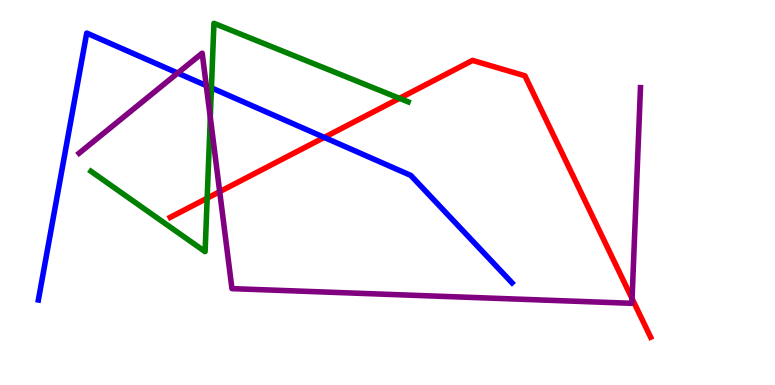[{'lines': ['blue', 'red'], 'intersections': [{'x': 4.18, 'y': 6.43}]}, {'lines': ['green', 'red'], 'intersections': [{'x': 2.67, 'y': 4.85}, {'x': 5.15, 'y': 7.45}]}, {'lines': ['purple', 'red'], 'intersections': [{'x': 2.83, 'y': 5.02}, {'x': 8.16, 'y': 2.24}]}, {'lines': ['blue', 'green'], 'intersections': [{'x': 2.73, 'y': 7.72}]}, {'lines': ['blue', 'purple'], 'intersections': [{'x': 2.29, 'y': 8.1}, {'x': 2.66, 'y': 7.78}]}, {'lines': ['green', 'purple'], 'intersections': [{'x': 2.71, 'y': 6.95}]}]